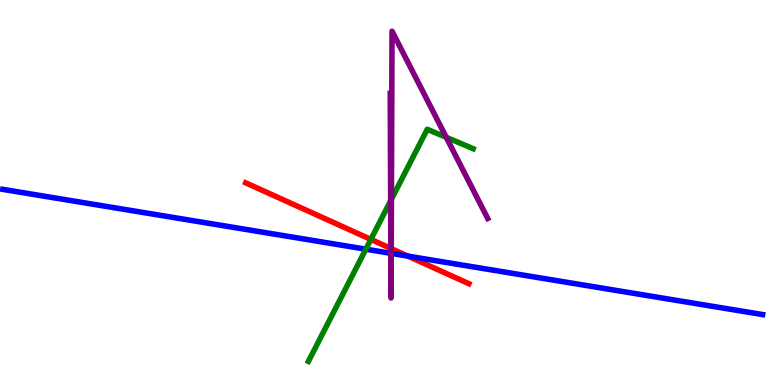[{'lines': ['blue', 'red'], 'intersections': [{'x': 5.26, 'y': 3.35}]}, {'lines': ['green', 'red'], 'intersections': [{'x': 4.79, 'y': 3.78}]}, {'lines': ['purple', 'red'], 'intersections': [{'x': 5.04, 'y': 3.55}, {'x': 5.05, 'y': 3.54}]}, {'lines': ['blue', 'green'], 'intersections': [{'x': 4.72, 'y': 3.53}]}, {'lines': ['blue', 'purple'], 'intersections': [{'x': 5.04, 'y': 3.42}, {'x': 5.05, 'y': 3.42}]}, {'lines': ['green', 'purple'], 'intersections': [{'x': 5.04, 'y': 4.79}, {'x': 5.05, 'y': 4.82}, {'x': 5.76, 'y': 6.43}]}]